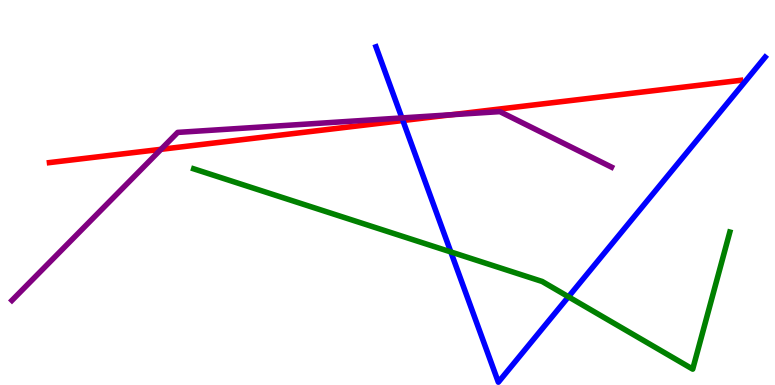[{'lines': ['blue', 'red'], 'intersections': [{'x': 5.2, 'y': 6.87}]}, {'lines': ['green', 'red'], 'intersections': []}, {'lines': ['purple', 'red'], 'intersections': [{'x': 2.08, 'y': 6.12}, {'x': 5.83, 'y': 7.02}]}, {'lines': ['blue', 'green'], 'intersections': [{'x': 5.82, 'y': 3.46}, {'x': 7.33, 'y': 2.29}]}, {'lines': ['blue', 'purple'], 'intersections': [{'x': 5.19, 'y': 6.94}]}, {'lines': ['green', 'purple'], 'intersections': []}]